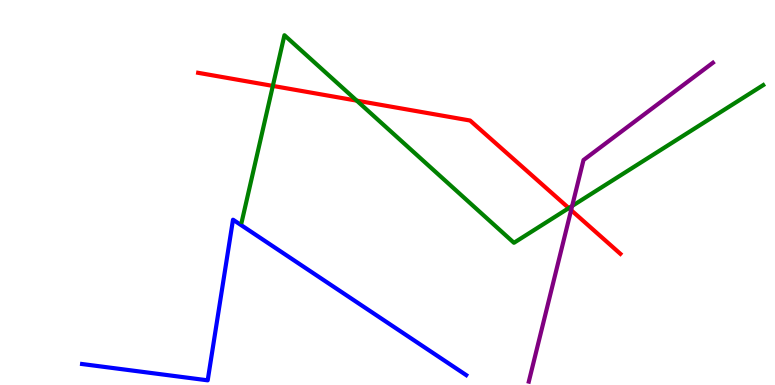[{'lines': ['blue', 'red'], 'intersections': []}, {'lines': ['green', 'red'], 'intersections': [{'x': 3.52, 'y': 7.77}, {'x': 4.6, 'y': 7.39}, {'x': 7.34, 'y': 4.6}]}, {'lines': ['purple', 'red'], 'intersections': [{'x': 7.37, 'y': 4.54}]}, {'lines': ['blue', 'green'], 'intersections': []}, {'lines': ['blue', 'purple'], 'intersections': []}, {'lines': ['green', 'purple'], 'intersections': [{'x': 7.38, 'y': 4.65}]}]